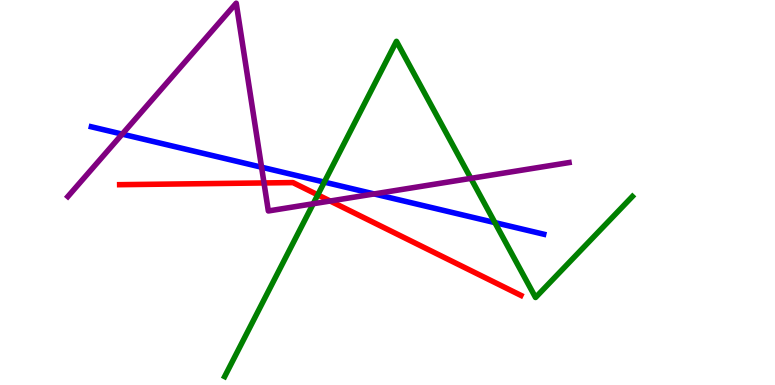[{'lines': ['blue', 'red'], 'intersections': []}, {'lines': ['green', 'red'], 'intersections': [{'x': 4.1, 'y': 4.94}]}, {'lines': ['purple', 'red'], 'intersections': [{'x': 3.41, 'y': 5.25}, {'x': 4.26, 'y': 4.78}]}, {'lines': ['blue', 'green'], 'intersections': [{'x': 4.18, 'y': 5.27}, {'x': 6.39, 'y': 4.22}]}, {'lines': ['blue', 'purple'], 'intersections': [{'x': 1.58, 'y': 6.52}, {'x': 3.38, 'y': 5.66}, {'x': 4.83, 'y': 4.96}]}, {'lines': ['green', 'purple'], 'intersections': [{'x': 4.04, 'y': 4.71}, {'x': 6.08, 'y': 5.37}]}]